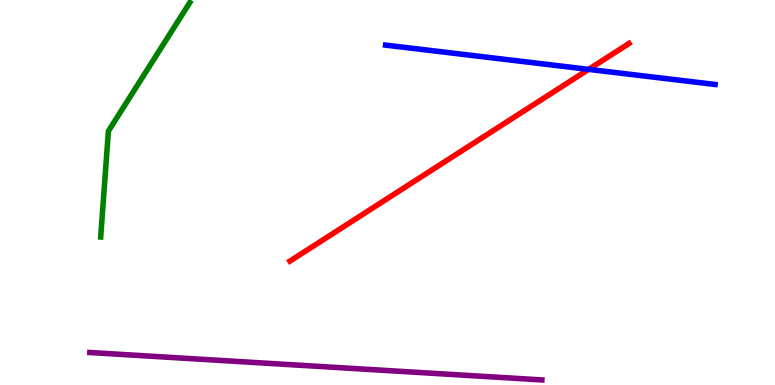[{'lines': ['blue', 'red'], 'intersections': [{'x': 7.6, 'y': 8.2}]}, {'lines': ['green', 'red'], 'intersections': []}, {'lines': ['purple', 'red'], 'intersections': []}, {'lines': ['blue', 'green'], 'intersections': []}, {'lines': ['blue', 'purple'], 'intersections': []}, {'lines': ['green', 'purple'], 'intersections': []}]